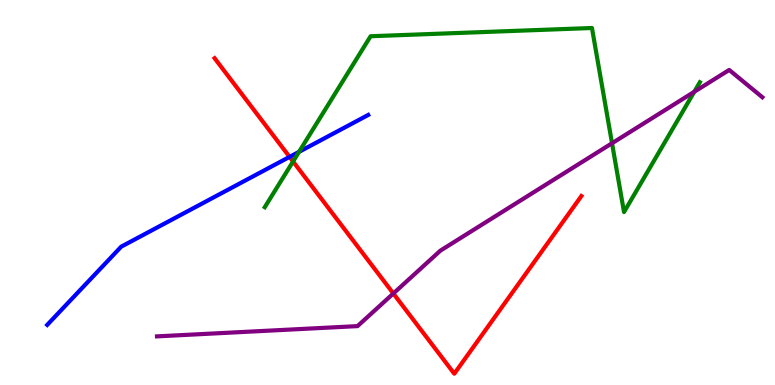[{'lines': ['blue', 'red'], 'intersections': [{'x': 3.74, 'y': 5.92}]}, {'lines': ['green', 'red'], 'intersections': [{'x': 3.78, 'y': 5.81}]}, {'lines': ['purple', 'red'], 'intersections': [{'x': 5.08, 'y': 2.38}]}, {'lines': ['blue', 'green'], 'intersections': [{'x': 3.86, 'y': 6.06}]}, {'lines': ['blue', 'purple'], 'intersections': []}, {'lines': ['green', 'purple'], 'intersections': [{'x': 7.9, 'y': 6.28}, {'x': 8.96, 'y': 7.62}]}]